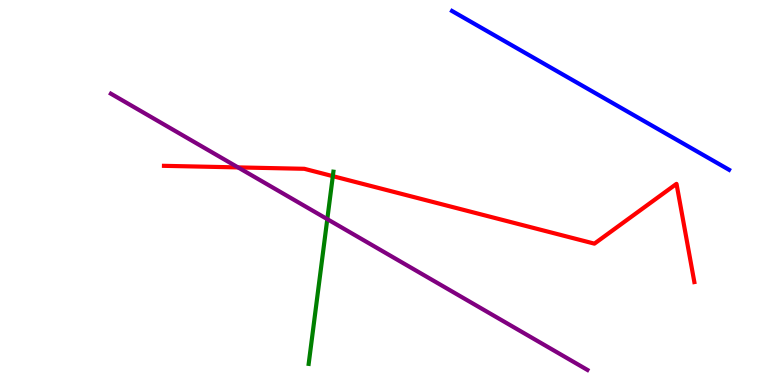[{'lines': ['blue', 'red'], 'intersections': []}, {'lines': ['green', 'red'], 'intersections': [{'x': 4.29, 'y': 5.42}]}, {'lines': ['purple', 'red'], 'intersections': [{'x': 3.07, 'y': 5.65}]}, {'lines': ['blue', 'green'], 'intersections': []}, {'lines': ['blue', 'purple'], 'intersections': []}, {'lines': ['green', 'purple'], 'intersections': [{'x': 4.22, 'y': 4.31}]}]